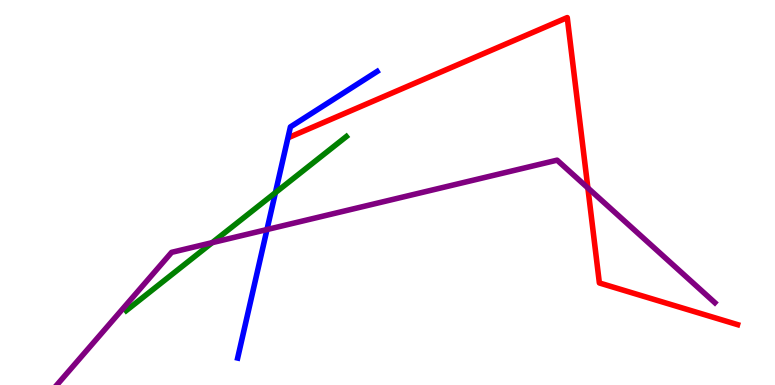[{'lines': ['blue', 'red'], 'intersections': []}, {'lines': ['green', 'red'], 'intersections': []}, {'lines': ['purple', 'red'], 'intersections': [{'x': 7.59, 'y': 5.12}]}, {'lines': ['blue', 'green'], 'intersections': [{'x': 3.55, 'y': 5.0}]}, {'lines': ['blue', 'purple'], 'intersections': [{'x': 3.45, 'y': 4.04}]}, {'lines': ['green', 'purple'], 'intersections': [{'x': 2.74, 'y': 3.7}]}]